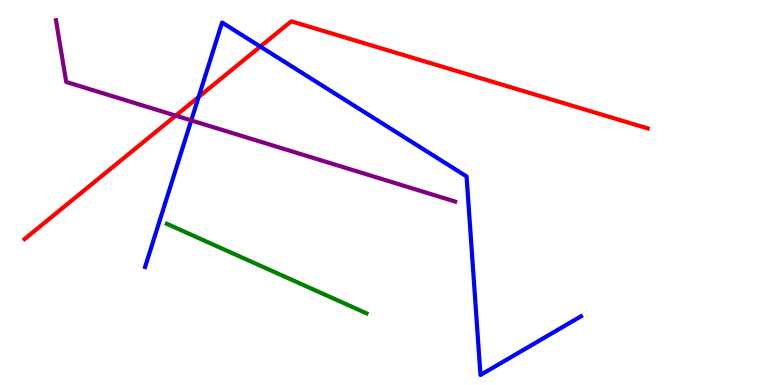[{'lines': ['blue', 'red'], 'intersections': [{'x': 2.56, 'y': 7.48}, {'x': 3.36, 'y': 8.79}]}, {'lines': ['green', 'red'], 'intersections': []}, {'lines': ['purple', 'red'], 'intersections': [{'x': 2.27, 'y': 7.0}]}, {'lines': ['blue', 'green'], 'intersections': []}, {'lines': ['blue', 'purple'], 'intersections': [{'x': 2.47, 'y': 6.87}]}, {'lines': ['green', 'purple'], 'intersections': []}]